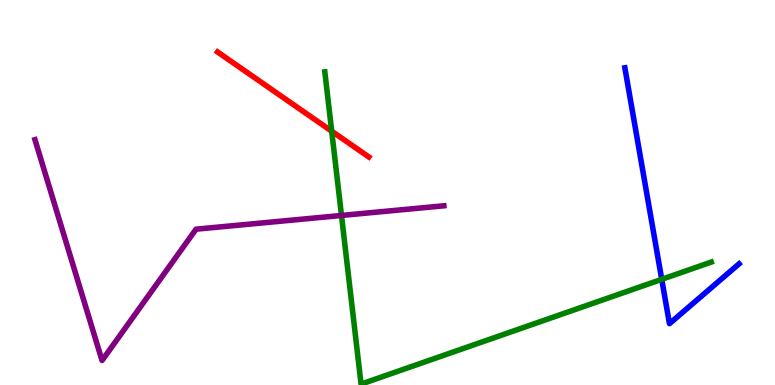[{'lines': ['blue', 'red'], 'intersections': []}, {'lines': ['green', 'red'], 'intersections': [{'x': 4.28, 'y': 6.59}]}, {'lines': ['purple', 'red'], 'intersections': []}, {'lines': ['blue', 'green'], 'intersections': [{'x': 8.54, 'y': 2.74}]}, {'lines': ['blue', 'purple'], 'intersections': []}, {'lines': ['green', 'purple'], 'intersections': [{'x': 4.41, 'y': 4.4}]}]